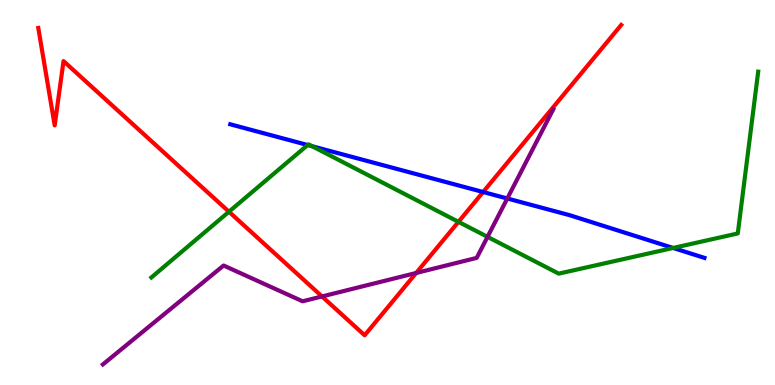[{'lines': ['blue', 'red'], 'intersections': [{'x': 6.23, 'y': 5.01}]}, {'lines': ['green', 'red'], 'intersections': [{'x': 2.95, 'y': 4.5}, {'x': 5.92, 'y': 4.24}]}, {'lines': ['purple', 'red'], 'intersections': [{'x': 4.16, 'y': 2.3}, {'x': 5.37, 'y': 2.91}]}, {'lines': ['blue', 'green'], 'intersections': [{'x': 3.97, 'y': 6.23}, {'x': 4.03, 'y': 6.2}, {'x': 8.69, 'y': 3.56}]}, {'lines': ['blue', 'purple'], 'intersections': [{'x': 6.55, 'y': 4.84}]}, {'lines': ['green', 'purple'], 'intersections': [{'x': 6.29, 'y': 3.85}]}]